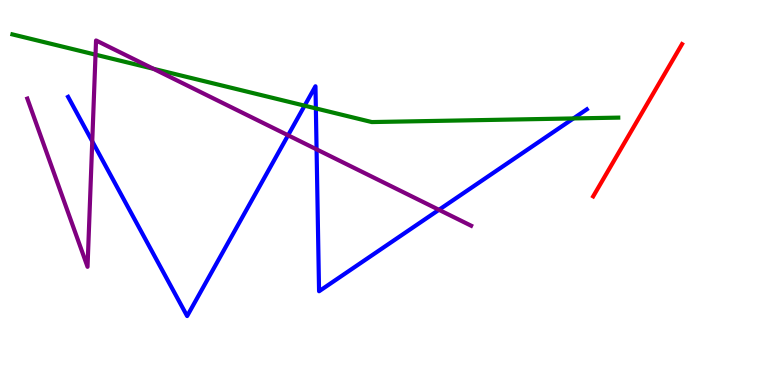[{'lines': ['blue', 'red'], 'intersections': []}, {'lines': ['green', 'red'], 'intersections': []}, {'lines': ['purple', 'red'], 'intersections': []}, {'lines': ['blue', 'green'], 'intersections': [{'x': 3.93, 'y': 7.26}, {'x': 4.08, 'y': 7.18}, {'x': 7.4, 'y': 6.92}]}, {'lines': ['blue', 'purple'], 'intersections': [{'x': 1.19, 'y': 6.33}, {'x': 3.72, 'y': 6.49}, {'x': 4.08, 'y': 6.12}, {'x': 5.66, 'y': 4.55}]}, {'lines': ['green', 'purple'], 'intersections': [{'x': 1.23, 'y': 8.58}, {'x': 1.98, 'y': 8.21}]}]